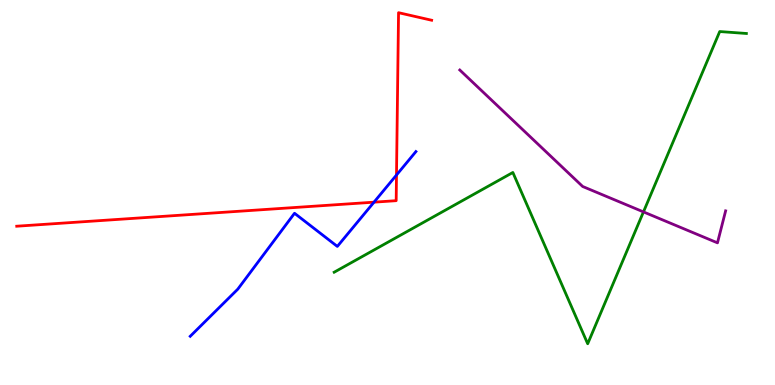[{'lines': ['blue', 'red'], 'intersections': [{'x': 4.83, 'y': 4.75}, {'x': 5.12, 'y': 5.45}]}, {'lines': ['green', 'red'], 'intersections': []}, {'lines': ['purple', 'red'], 'intersections': []}, {'lines': ['blue', 'green'], 'intersections': []}, {'lines': ['blue', 'purple'], 'intersections': []}, {'lines': ['green', 'purple'], 'intersections': [{'x': 8.3, 'y': 4.5}]}]